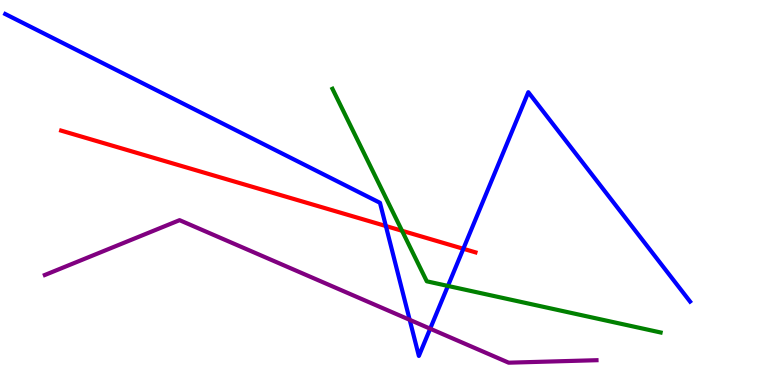[{'lines': ['blue', 'red'], 'intersections': [{'x': 4.98, 'y': 4.13}, {'x': 5.98, 'y': 3.54}]}, {'lines': ['green', 'red'], 'intersections': [{'x': 5.19, 'y': 4.01}]}, {'lines': ['purple', 'red'], 'intersections': []}, {'lines': ['blue', 'green'], 'intersections': [{'x': 5.78, 'y': 2.57}]}, {'lines': ['blue', 'purple'], 'intersections': [{'x': 5.29, 'y': 1.69}, {'x': 5.55, 'y': 1.46}]}, {'lines': ['green', 'purple'], 'intersections': []}]